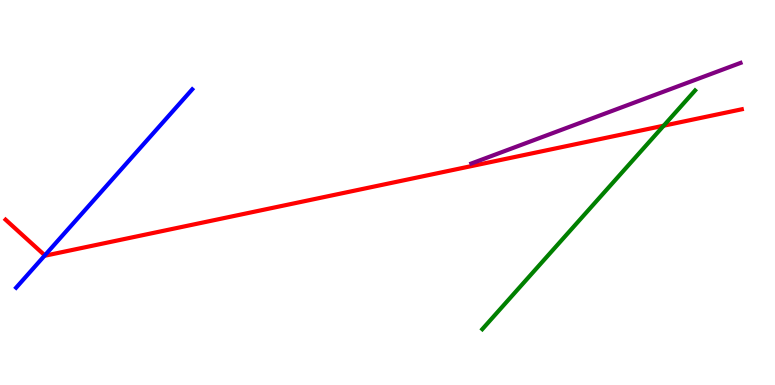[{'lines': ['blue', 'red'], 'intersections': [{'x': 0.578, 'y': 3.37}]}, {'lines': ['green', 'red'], 'intersections': [{'x': 8.56, 'y': 6.74}]}, {'lines': ['purple', 'red'], 'intersections': []}, {'lines': ['blue', 'green'], 'intersections': []}, {'lines': ['blue', 'purple'], 'intersections': []}, {'lines': ['green', 'purple'], 'intersections': []}]